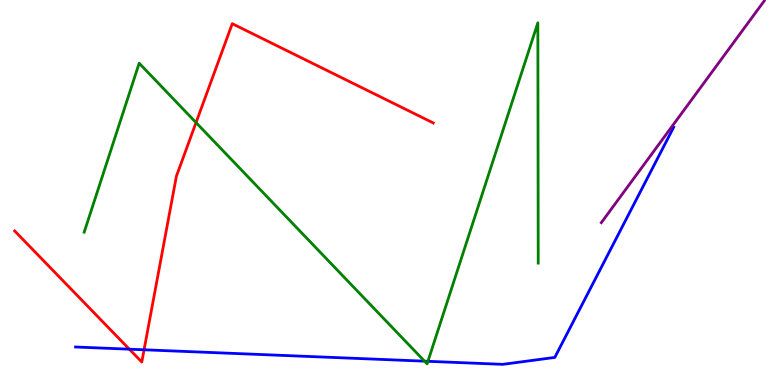[{'lines': ['blue', 'red'], 'intersections': [{'x': 1.67, 'y': 0.93}, {'x': 1.86, 'y': 0.915}]}, {'lines': ['green', 'red'], 'intersections': [{'x': 2.53, 'y': 6.82}]}, {'lines': ['purple', 'red'], 'intersections': []}, {'lines': ['blue', 'green'], 'intersections': [{'x': 5.48, 'y': 0.619}, {'x': 5.52, 'y': 0.615}]}, {'lines': ['blue', 'purple'], 'intersections': []}, {'lines': ['green', 'purple'], 'intersections': []}]